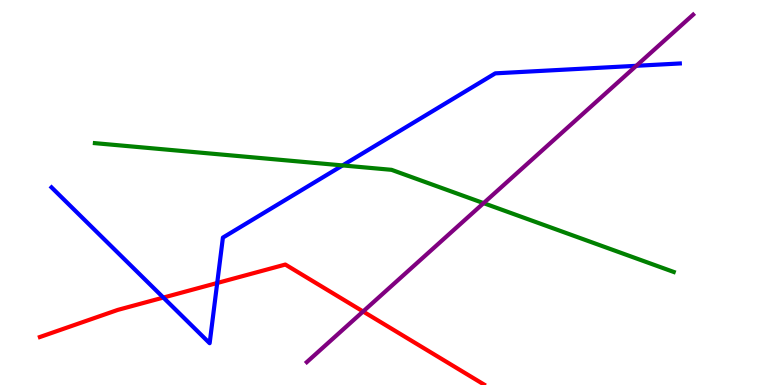[{'lines': ['blue', 'red'], 'intersections': [{'x': 2.11, 'y': 2.27}, {'x': 2.8, 'y': 2.65}]}, {'lines': ['green', 'red'], 'intersections': []}, {'lines': ['purple', 'red'], 'intersections': [{'x': 4.68, 'y': 1.91}]}, {'lines': ['blue', 'green'], 'intersections': [{'x': 4.42, 'y': 5.7}]}, {'lines': ['blue', 'purple'], 'intersections': [{'x': 8.21, 'y': 8.29}]}, {'lines': ['green', 'purple'], 'intersections': [{'x': 6.24, 'y': 4.72}]}]